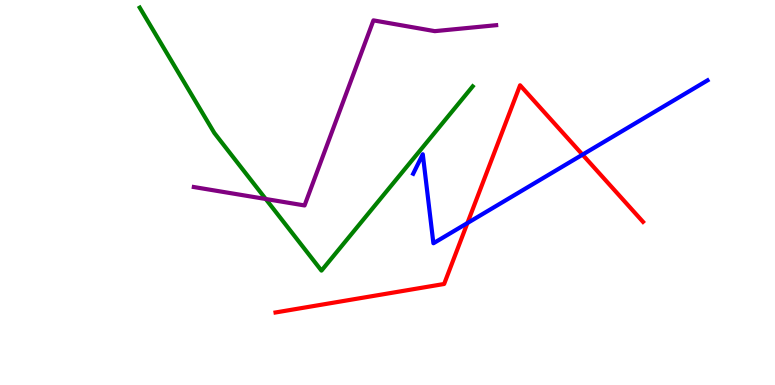[{'lines': ['blue', 'red'], 'intersections': [{'x': 6.03, 'y': 4.21}, {'x': 7.52, 'y': 5.98}]}, {'lines': ['green', 'red'], 'intersections': []}, {'lines': ['purple', 'red'], 'intersections': []}, {'lines': ['blue', 'green'], 'intersections': []}, {'lines': ['blue', 'purple'], 'intersections': []}, {'lines': ['green', 'purple'], 'intersections': [{'x': 3.43, 'y': 4.83}]}]